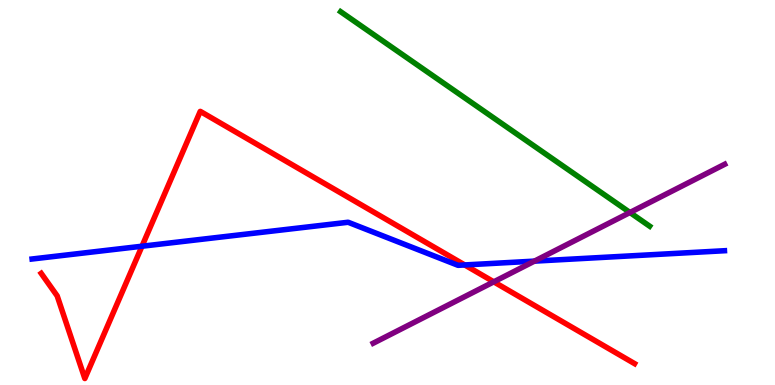[{'lines': ['blue', 'red'], 'intersections': [{'x': 1.83, 'y': 3.6}, {'x': 6.0, 'y': 3.12}]}, {'lines': ['green', 'red'], 'intersections': []}, {'lines': ['purple', 'red'], 'intersections': [{'x': 6.37, 'y': 2.68}]}, {'lines': ['blue', 'green'], 'intersections': []}, {'lines': ['blue', 'purple'], 'intersections': [{'x': 6.9, 'y': 3.22}]}, {'lines': ['green', 'purple'], 'intersections': [{'x': 8.13, 'y': 4.48}]}]